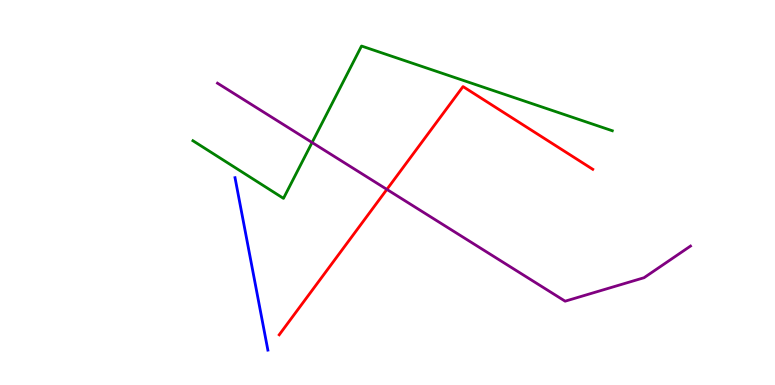[{'lines': ['blue', 'red'], 'intersections': []}, {'lines': ['green', 'red'], 'intersections': []}, {'lines': ['purple', 'red'], 'intersections': [{'x': 4.99, 'y': 5.08}]}, {'lines': ['blue', 'green'], 'intersections': []}, {'lines': ['blue', 'purple'], 'intersections': []}, {'lines': ['green', 'purple'], 'intersections': [{'x': 4.03, 'y': 6.3}]}]